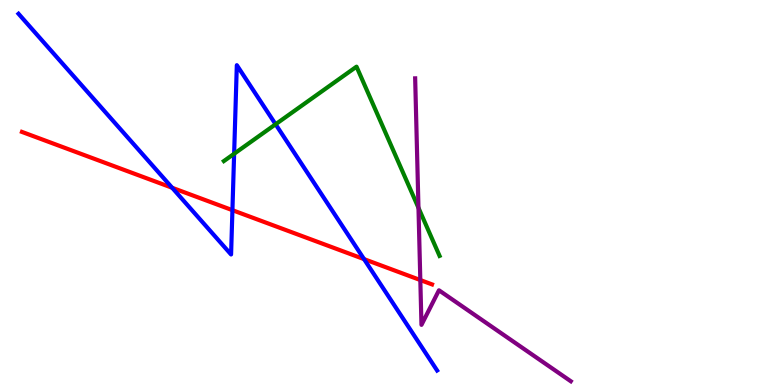[{'lines': ['blue', 'red'], 'intersections': [{'x': 2.22, 'y': 5.12}, {'x': 3.0, 'y': 4.54}, {'x': 4.7, 'y': 3.27}]}, {'lines': ['green', 'red'], 'intersections': []}, {'lines': ['purple', 'red'], 'intersections': [{'x': 5.42, 'y': 2.73}]}, {'lines': ['blue', 'green'], 'intersections': [{'x': 3.02, 'y': 6.01}, {'x': 3.56, 'y': 6.77}]}, {'lines': ['blue', 'purple'], 'intersections': []}, {'lines': ['green', 'purple'], 'intersections': [{'x': 5.4, 'y': 4.6}]}]